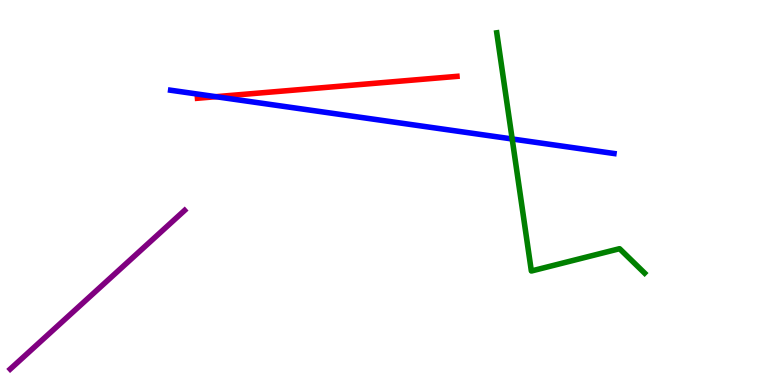[{'lines': ['blue', 'red'], 'intersections': [{'x': 2.79, 'y': 7.49}]}, {'lines': ['green', 'red'], 'intersections': []}, {'lines': ['purple', 'red'], 'intersections': []}, {'lines': ['blue', 'green'], 'intersections': [{'x': 6.61, 'y': 6.39}]}, {'lines': ['blue', 'purple'], 'intersections': []}, {'lines': ['green', 'purple'], 'intersections': []}]